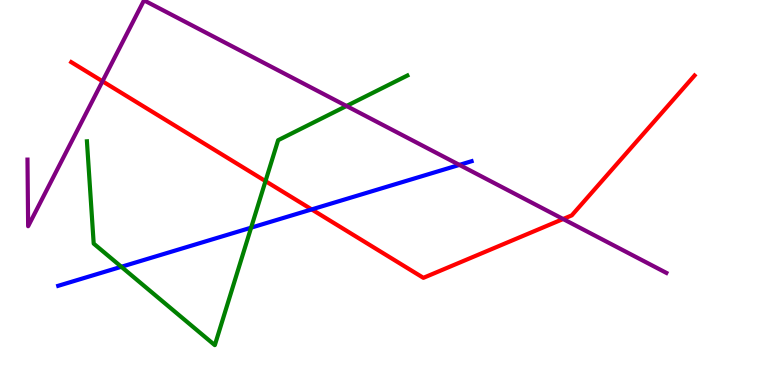[{'lines': ['blue', 'red'], 'intersections': [{'x': 4.02, 'y': 4.56}]}, {'lines': ['green', 'red'], 'intersections': [{'x': 3.43, 'y': 5.3}]}, {'lines': ['purple', 'red'], 'intersections': [{'x': 1.32, 'y': 7.89}, {'x': 7.27, 'y': 4.31}]}, {'lines': ['blue', 'green'], 'intersections': [{'x': 1.57, 'y': 3.07}, {'x': 3.24, 'y': 4.09}]}, {'lines': ['blue', 'purple'], 'intersections': [{'x': 5.93, 'y': 5.72}]}, {'lines': ['green', 'purple'], 'intersections': [{'x': 4.47, 'y': 7.25}]}]